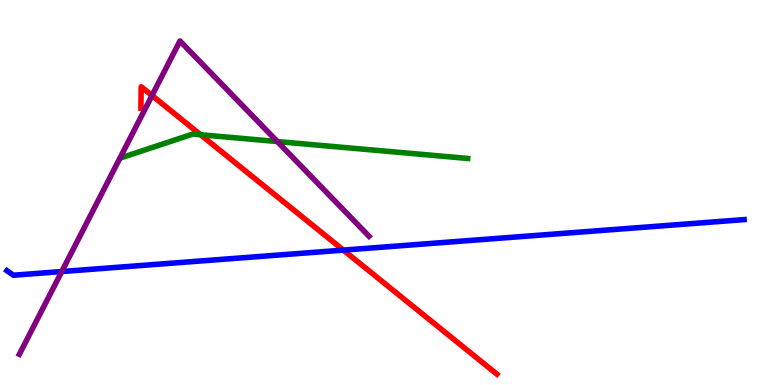[{'lines': ['blue', 'red'], 'intersections': [{'x': 4.43, 'y': 3.5}]}, {'lines': ['green', 'red'], 'intersections': [{'x': 2.59, 'y': 6.5}]}, {'lines': ['purple', 'red'], 'intersections': [{'x': 1.96, 'y': 7.52}]}, {'lines': ['blue', 'green'], 'intersections': []}, {'lines': ['blue', 'purple'], 'intersections': [{'x': 0.797, 'y': 2.95}]}, {'lines': ['green', 'purple'], 'intersections': [{'x': 3.58, 'y': 6.32}]}]